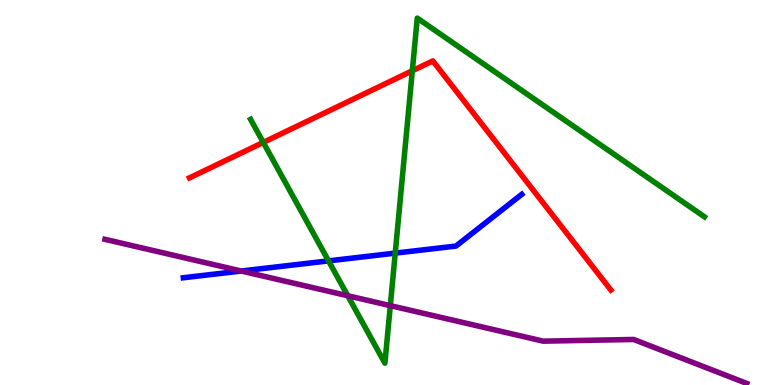[{'lines': ['blue', 'red'], 'intersections': []}, {'lines': ['green', 'red'], 'intersections': [{'x': 3.4, 'y': 6.3}, {'x': 5.32, 'y': 8.16}]}, {'lines': ['purple', 'red'], 'intersections': []}, {'lines': ['blue', 'green'], 'intersections': [{'x': 4.24, 'y': 3.22}, {'x': 5.1, 'y': 3.43}]}, {'lines': ['blue', 'purple'], 'intersections': [{'x': 3.11, 'y': 2.96}]}, {'lines': ['green', 'purple'], 'intersections': [{'x': 4.49, 'y': 2.32}, {'x': 5.04, 'y': 2.06}]}]